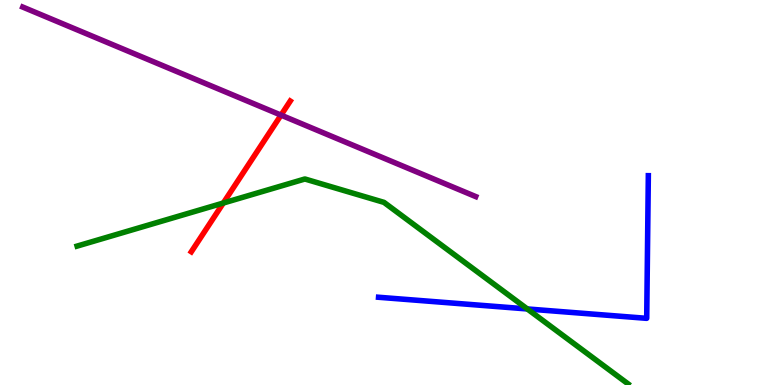[{'lines': ['blue', 'red'], 'intersections': []}, {'lines': ['green', 'red'], 'intersections': [{'x': 2.88, 'y': 4.73}]}, {'lines': ['purple', 'red'], 'intersections': [{'x': 3.63, 'y': 7.01}]}, {'lines': ['blue', 'green'], 'intersections': [{'x': 6.8, 'y': 1.98}]}, {'lines': ['blue', 'purple'], 'intersections': []}, {'lines': ['green', 'purple'], 'intersections': []}]